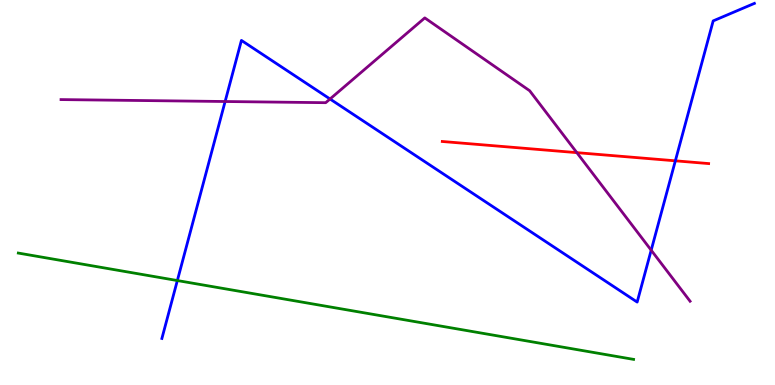[{'lines': ['blue', 'red'], 'intersections': [{'x': 8.71, 'y': 5.82}]}, {'lines': ['green', 'red'], 'intersections': []}, {'lines': ['purple', 'red'], 'intersections': [{'x': 7.44, 'y': 6.04}]}, {'lines': ['blue', 'green'], 'intersections': [{'x': 2.29, 'y': 2.71}]}, {'lines': ['blue', 'purple'], 'intersections': [{'x': 2.9, 'y': 7.36}, {'x': 4.26, 'y': 7.43}, {'x': 8.4, 'y': 3.5}]}, {'lines': ['green', 'purple'], 'intersections': []}]